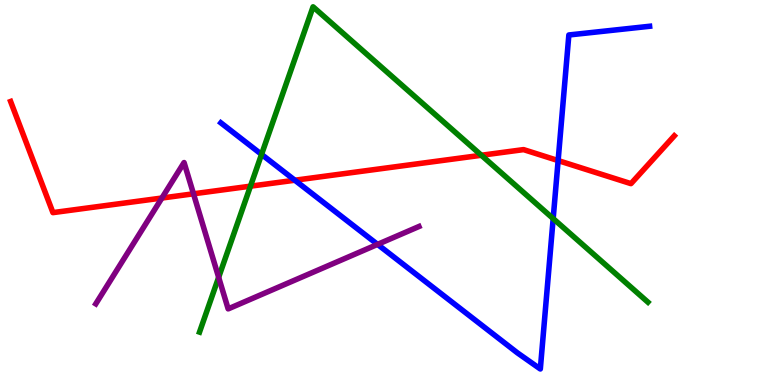[{'lines': ['blue', 'red'], 'intersections': [{'x': 3.8, 'y': 5.32}, {'x': 7.2, 'y': 5.83}]}, {'lines': ['green', 'red'], 'intersections': [{'x': 3.23, 'y': 5.16}, {'x': 6.21, 'y': 5.97}]}, {'lines': ['purple', 'red'], 'intersections': [{'x': 2.09, 'y': 4.86}, {'x': 2.5, 'y': 4.97}]}, {'lines': ['blue', 'green'], 'intersections': [{'x': 3.37, 'y': 5.99}, {'x': 7.14, 'y': 4.32}]}, {'lines': ['blue', 'purple'], 'intersections': [{'x': 4.87, 'y': 3.65}]}, {'lines': ['green', 'purple'], 'intersections': [{'x': 2.82, 'y': 2.8}]}]